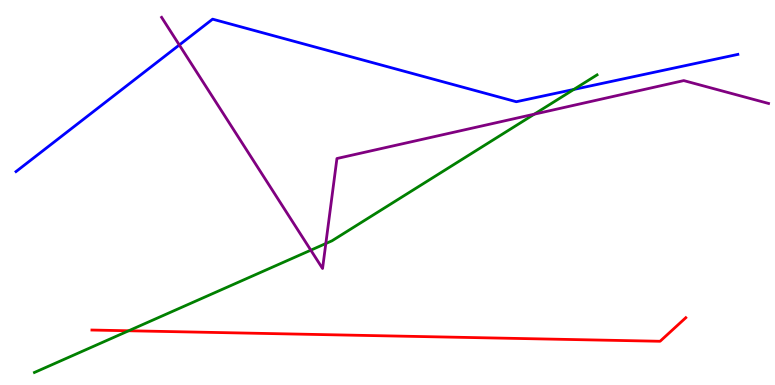[{'lines': ['blue', 'red'], 'intersections': []}, {'lines': ['green', 'red'], 'intersections': [{'x': 1.66, 'y': 1.41}]}, {'lines': ['purple', 'red'], 'intersections': []}, {'lines': ['blue', 'green'], 'intersections': [{'x': 7.4, 'y': 7.68}]}, {'lines': ['blue', 'purple'], 'intersections': [{'x': 2.31, 'y': 8.83}]}, {'lines': ['green', 'purple'], 'intersections': [{'x': 4.01, 'y': 3.5}, {'x': 4.2, 'y': 3.67}, {'x': 6.89, 'y': 7.03}]}]